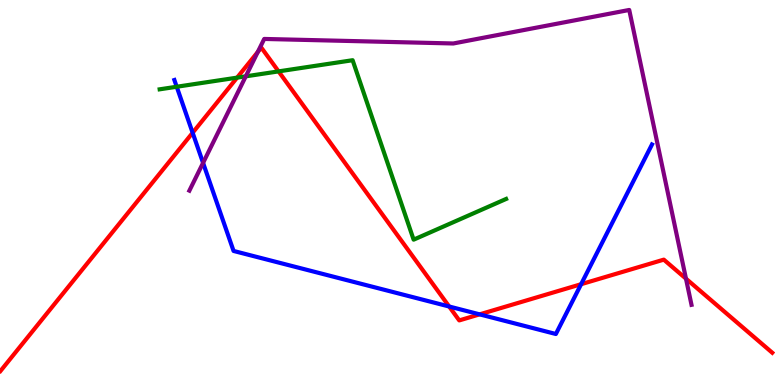[{'lines': ['blue', 'red'], 'intersections': [{'x': 2.49, 'y': 6.55}, {'x': 5.8, 'y': 2.04}, {'x': 6.19, 'y': 1.83}, {'x': 7.5, 'y': 2.62}]}, {'lines': ['green', 'red'], 'intersections': [{'x': 3.06, 'y': 7.98}, {'x': 3.59, 'y': 8.15}]}, {'lines': ['purple', 'red'], 'intersections': [{'x': 3.33, 'y': 8.65}, {'x': 8.85, 'y': 2.76}]}, {'lines': ['blue', 'green'], 'intersections': [{'x': 2.28, 'y': 7.75}]}, {'lines': ['blue', 'purple'], 'intersections': [{'x': 2.62, 'y': 5.77}]}, {'lines': ['green', 'purple'], 'intersections': [{'x': 3.17, 'y': 8.02}]}]